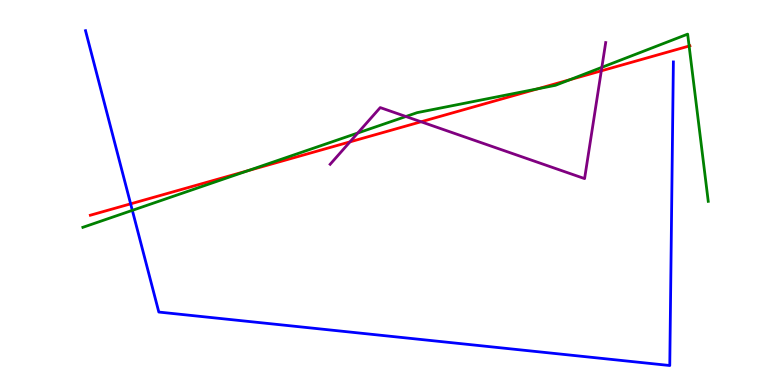[{'lines': ['blue', 'red'], 'intersections': [{'x': 1.69, 'y': 4.71}]}, {'lines': ['green', 'red'], 'intersections': [{'x': 3.2, 'y': 5.57}, {'x': 6.94, 'y': 7.69}, {'x': 7.35, 'y': 7.93}, {'x': 8.89, 'y': 8.8}]}, {'lines': ['purple', 'red'], 'intersections': [{'x': 4.52, 'y': 6.32}, {'x': 5.43, 'y': 6.84}, {'x': 7.76, 'y': 8.16}]}, {'lines': ['blue', 'green'], 'intersections': [{'x': 1.71, 'y': 4.54}]}, {'lines': ['blue', 'purple'], 'intersections': []}, {'lines': ['green', 'purple'], 'intersections': [{'x': 4.62, 'y': 6.55}, {'x': 5.24, 'y': 6.97}, {'x': 7.77, 'y': 8.25}]}]